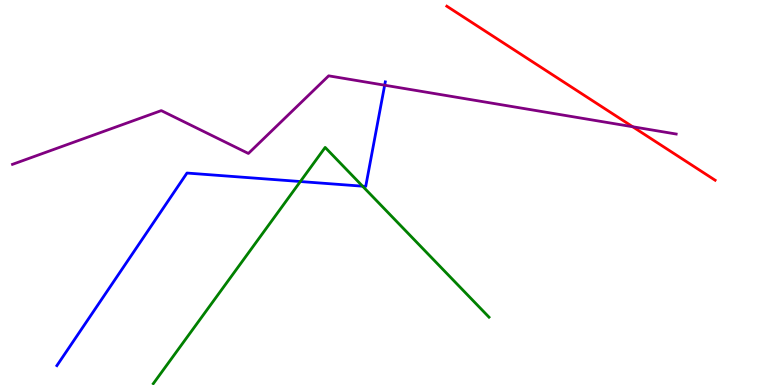[{'lines': ['blue', 'red'], 'intersections': []}, {'lines': ['green', 'red'], 'intersections': []}, {'lines': ['purple', 'red'], 'intersections': [{'x': 8.16, 'y': 6.71}]}, {'lines': ['blue', 'green'], 'intersections': [{'x': 3.88, 'y': 5.28}, {'x': 4.68, 'y': 5.16}]}, {'lines': ['blue', 'purple'], 'intersections': [{'x': 4.96, 'y': 7.79}]}, {'lines': ['green', 'purple'], 'intersections': []}]